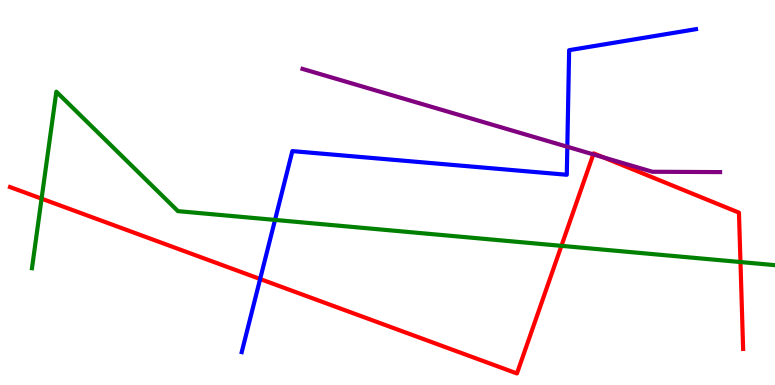[{'lines': ['blue', 'red'], 'intersections': [{'x': 3.36, 'y': 2.75}]}, {'lines': ['green', 'red'], 'intersections': [{'x': 0.536, 'y': 4.84}, {'x': 7.24, 'y': 3.61}, {'x': 9.55, 'y': 3.19}]}, {'lines': ['purple', 'red'], 'intersections': [{'x': 7.66, 'y': 5.99}, {'x': 7.78, 'y': 5.91}]}, {'lines': ['blue', 'green'], 'intersections': [{'x': 3.55, 'y': 4.29}]}, {'lines': ['blue', 'purple'], 'intersections': [{'x': 7.32, 'y': 6.19}]}, {'lines': ['green', 'purple'], 'intersections': []}]